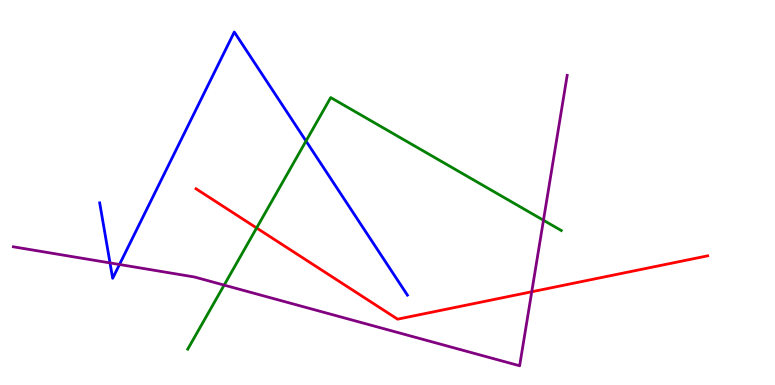[{'lines': ['blue', 'red'], 'intersections': []}, {'lines': ['green', 'red'], 'intersections': [{'x': 3.31, 'y': 4.08}]}, {'lines': ['purple', 'red'], 'intersections': [{'x': 6.86, 'y': 2.42}]}, {'lines': ['blue', 'green'], 'intersections': [{'x': 3.95, 'y': 6.34}]}, {'lines': ['blue', 'purple'], 'intersections': [{'x': 1.42, 'y': 3.17}, {'x': 1.54, 'y': 3.13}]}, {'lines': ['green', 'purple'], 'intersections': [{'x': 2.89, 'y': 2.59}, {'x': 7.01, 'y': 4.28}]}]